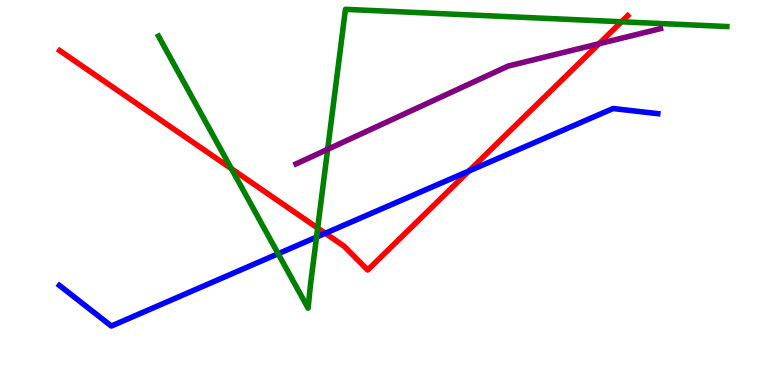[{'lines': ['blue', 'red'], 'intersections': [{'x': 4.2, 'y': 3.94}, {'x': 6.05, 'y': 5.56}]}, {'lines': ['green', 'red'], 'intersections': [{'x': 2.99, 'y': 5.62}, {'x': 4.1, 'y': 4.08}, {'x': 8.02, 'y': 9.43}]}, {'lines': ['purple', 'red'], 'intersections': [{'x': 7.73, 'y': 8.86}]}, {'lines': ['blue', 'green'], 'intersections': [{'x': 3.59, 'y': 3.41}, {'x': 4.08, 'y': 3.84}]}, {'lines': ['blue', 'purple'], 'intersections': []}, {'lines': ['green', 'purple'], 'intersections': [{'x': 4.23, 'y': 6.12}]}]